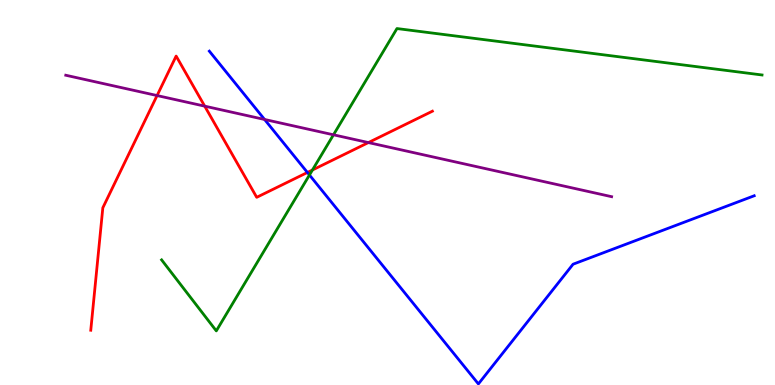[{'lines': ['blue', 'red'], 'intersections': [{'x': 3.97, 'y': 5.52}]}, {'lines': ['green', 'red'], 'intersections': [{'x': 4.03, 'y': 5.58}]}, {'lines': ['purple', 'red'], 'intersections': [{'x': 2.03, 'y': 7.52}, {'x': 2.64, 'y': 7.24}, {'x': 4.75, 'y': 6.3}]}, {'lines': ['blue', 'green'], 'intersections': [{'x': 3.99, 'y': 5.45}]}, {'lines': ['blue', 'purple'], 'intersections': [{'x': 3.41, 'y': 6.9}]}, {'lines': ['green', 'purple'], 'intersections': [{'x': 4.3, 'y': 6.5}]}]